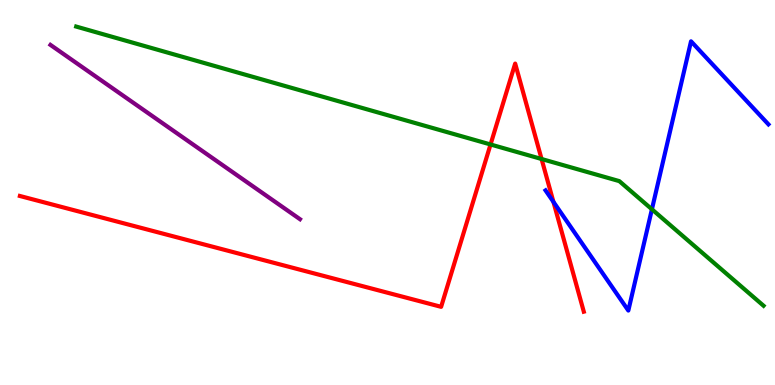[{'lines': ['blue', 'red'], 'intersections': [{'x': 7.14, 'y': 4.76}]}, {'lines': ['green', 'red'], 'intersections': [{'x': 6.33, 'y': 6.25}, {'x': 6.99, 'y': 5.87}]}, {'lines': ['purple', 'red'], 'intersections': []}, {'lines': ['blue', 'green'], 'intersections': [{'x': 8.41, 'y': 4.56}]}, {'lines': ['blue', 'purple'], 'intersections': []}, {'lines': ['green', 'purple'], 'intersections': []}]